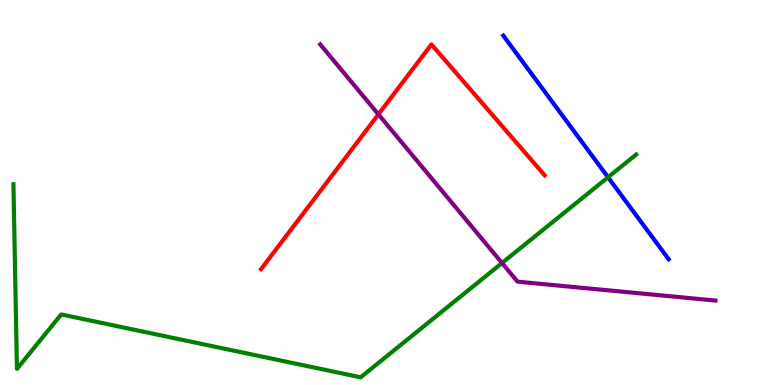[{'lines': ['blue', 'red'], 'intersections': []}, {'lines': ['green', 'red'], 'intersections': []}, {'lines': ['purple', 'red'], 'intersections': [{'x': 4.88, 'y': 7.03}]}, {'lines': ['blue', 'green'], 'intersections': [{'x': 7.85, 'y': 5.4}]}, {'lines': ['blue', 'purple'], 'intersections': []}, {'lines': ['green', 'purple'], 'intersections': [{'x': 6.48, 'y': 3.17}]}]